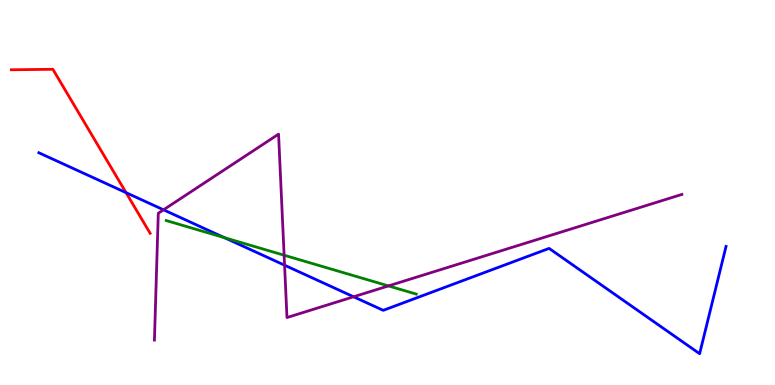[{'lines': ['blue', 'red'], 'intersections': [{'x': 1.63, 'y': 5.0}]}, {'lines': ['green', 'red'], 'intersections': []}, {'lines': ['purple', 'red'], 'intersections': []}, {'lines': ['blue', 'green'], 'intersections': [{'x': 2.9, 'y': 3.83}]}, {'lines': ['blue', 'purple'], 'intersections': [{'x': 2.11, 'y': 4.55}, {'x': 3.67, 'y': 3.11}, {'x': 4.56, 'y': 2.29}]}, {'lines': ['green', 'purple'], 'intersections': [{'x': 3.67, 'y': 3.37}, {'x': 5.01, 'y': 2.57}]}]